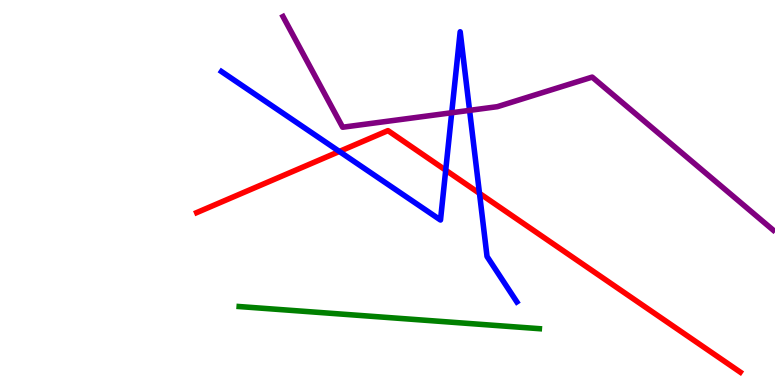[{'lines': ['blue', 'red'], 'intersections': [{'x': 4.38, 'y': 6.07}, {'x': 5.75, 'y': 5.58}, {'x': 6.19, 'y': 4.98}]}, {'lines': ['green', 'red'], 'intersections': []}, {'lines': ['purple', 'red'], 'intersections': []}, {'lines': ['blue', 'green'], 'intersections': []}, {'lines': ['blue', 'purple'], 'intersections': [{'x': 5.83, 'y': 7.07}, {'x': 6.06, 'y': 7.13}]}, {'lines': ['green', 'purple'], 'intersections': []}]